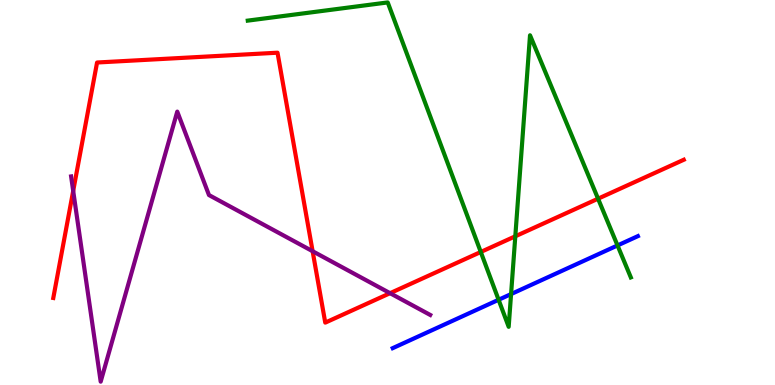[{'lines': ['blue', 'red'], 'intersections': []}, {'lines': ['green', 'red'], 'intersections': [{'x': 6.2, 'y': 3.46}, {'x': 6.65, 'y': 3.86}, {'x': 7.72, 'y': 4.84}]}, {'lines': ['purple', 'red'], 'intersections': [{'x': 0.944, 'y': 5.04}, {'x': 4.03, 'y': 3.47}, {'x': 5.03, 'y': 2.38}]}, {'lines': ['blue', 'green'], 'intersections': [{'x': 6.43, 'y': 2.21}, {'x': 6.59, 'y': 2.36}, {'x': 7.97, 'y': 3.62}]}, {'lines': ['blue', 'purple'], 'intersections': []}, {'lines': ['green', 'purple'], 'intersections': []}]